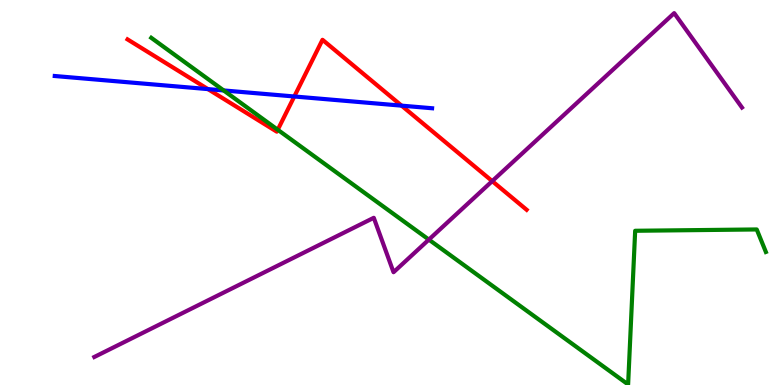[{'lines': ['blue', 'red'], 'intersections': [{'x': 2.68, 'y': 7.69}, {'x': 3.8, 'y': 7.49}, {'x': 5.18, 'y': 7.26}]}, {'lines': ['green', 'red'], 'intersections': [{'x': 3.58, 'y': 6.63}]}, {'lines': ['purple', 'red'], 'intersections': [{'x': 6.35, 'y': 5.3}]}, {'lines': ['blue', 'green'], 'intersections': [{'x': 2.89, 'y': 7.65}]}, {'lines': ['blue', 'purple'], 'intersections': []}, {'lines': ['green', 'purple'], 'intersections': [{'x': 5.53, 'y': 3.78}]}]